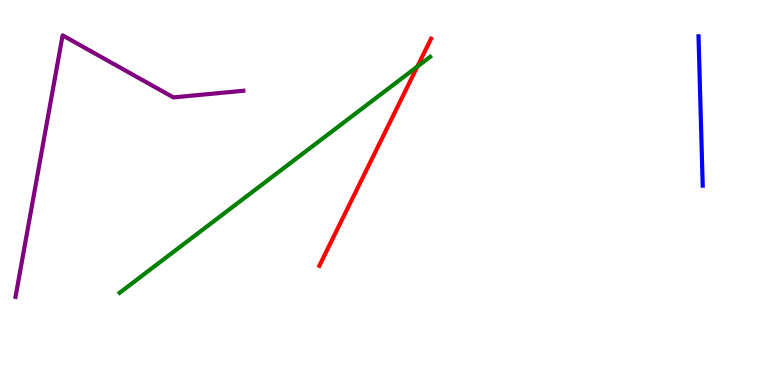[{'lines': ['blue', 'red'], 'intersections': []}, {'lines': ['green', 'red'], 'intersections': [{'x': 5.39, 'y': 8.27}]}, {'lines': ['purple', 'red'], 'intersections': []}, {'lines': ['blue', 'green'], 'intersections': []}, {'lines': ['blue', 'purple'], 'intersections': []}, {'lines': ['green', 'purple'], 'intersections': []}]